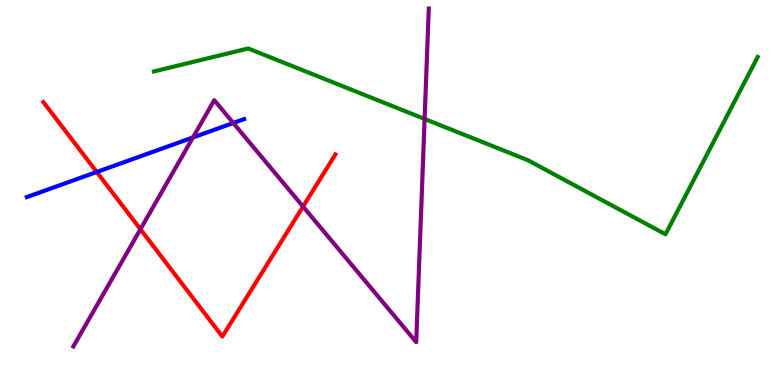[{'lines': ['blue', 'red'], 'intersections': [{'x': 1.25, 'y': 5.53}]}, {'lines': ['green', 'red'], 'intersections': []}, {'lines': ['purple', 'red'], 'intersections': [{'x': 1.81, 'y': 4.05}, {'x': 3.91, 'y': 4.63}]}, {'lines': ['blue', 'green'], 'intersections': []}, {'lines': ['blue', 'purple'], 'intersections': [{'x': 2.49, 'y': 6.43}, {'x': 3.01, 'y': 6.81}]}, {'lines': ['green', 'purple'], 'intersections': [{'x': 5.48, 'y': 6.91}]}]